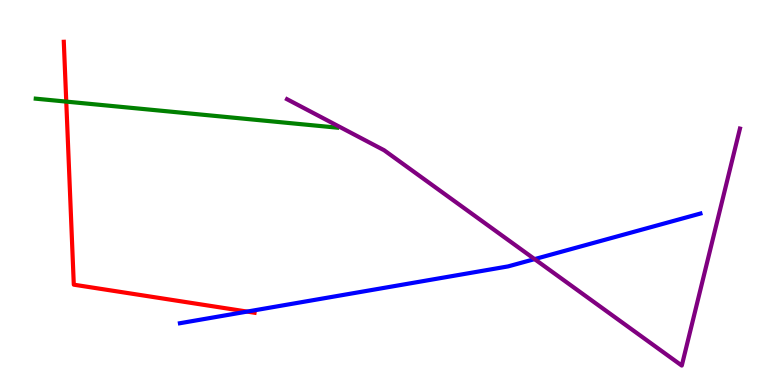[{'lines': ['blue', 'red'], 'intersections': [{'x': 3.19, 'y': 1.91}]}, {'lines': ['green', 'red'], 'intersections': [{'x': 0.855, 'y': 7.36}]}, {'lines': ['purple', 'red'], 'intersections': []}, {'lines': ['blue', 'green'], 'intersections': []}, {'lines': ['blue', 'purple'], 'intersections': [{'x': 6.9, 'y': 3.27}]}, {'lines': ['green', 'purple'], 'intersections': []}]